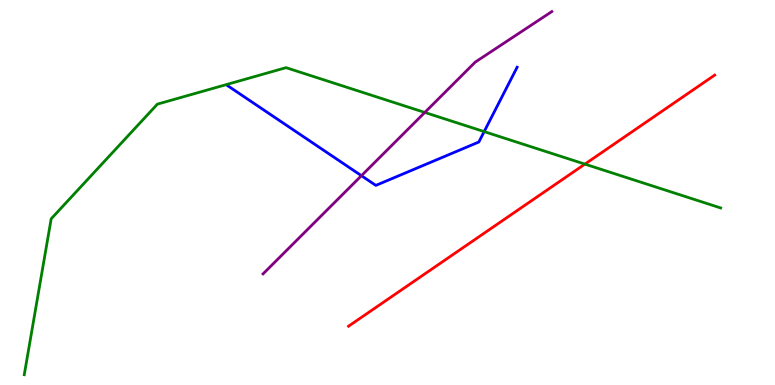[{'lines': ['blue', 'red'], 'intersections': []}, {'lines': ['green', 'red'], 'intersections': [{'x': 7.55, 'y': 5.74}]}, {'lines': ['purple', 'red'], 'intersections': []}, {'lines': ['blue', 'green'], 'intersections': [{'x': 6.25, 'y': 6.58}]}, {'lines': ['blue', 'purple'], 'intersections': [{'x': 4.66, 'y': 5.44}]}, {'lines': ['green', 'purple'], 'intersections': [{'x': 5.48, 'y': 7.08}]}]